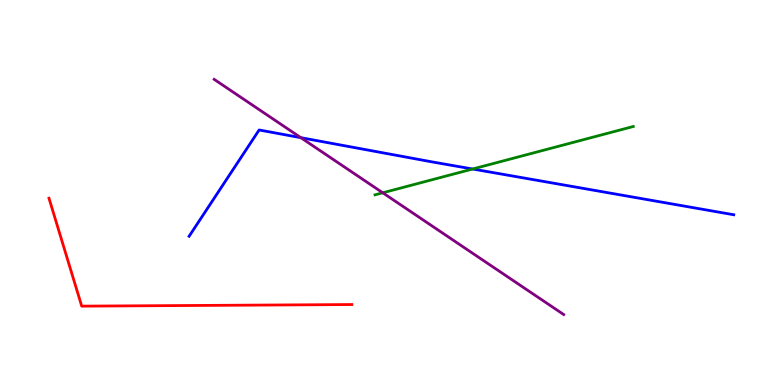[{'lines': ['blue', 'red'], 'intersections': []}, {'lines': ['green', 'red'], 'intersections': []}, {'lines': ['purple', 'red'], 'intersections': []}, {'lines': ['blue', 'green'], 'intersections': [{'x': 6.1, 'y': 5.61}]}, {'lines': ['blue', 'purple'], 'intersections': [{'x': 3.88, 'y': 6.42}]}, {'lines': ['green', 'purple'], 'intersections': [{'x': 4.94, 'y': 4.99}]}]